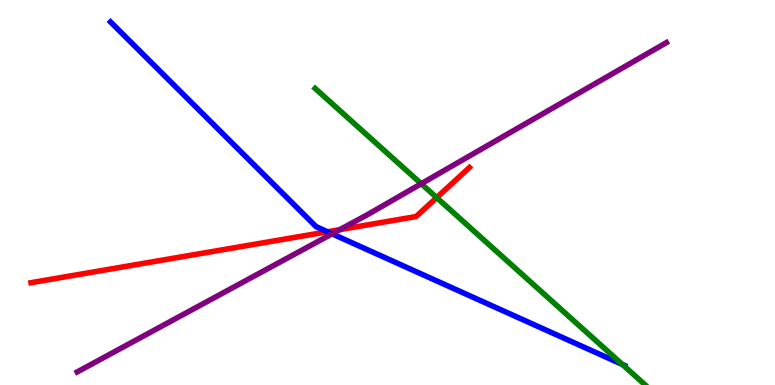[{'lines': ['blue', 'red'], 'intersections': [{'x': 4.23, 'y': 3.98}]}, {'lines': ['green', 'red'], 'intersections': [{'x': 5.63, 'y': 4.87}]}, {'lines': ['purple', 'red'], 'intersections': [{'x': 4.38, 'y': 4.04}]}, {'lines': ['blue', 'green'], 'intersections': [{'x': 8.03, 'y': 0.533}]}, {'lines': ['blue', 'purple'], 'intersections': [{'x': 4.29, 'y': 3.93}]}, {'lines': ['green', 'purple'], 'intersections': [{'x': 5.44, 'y': 5.23}]}]